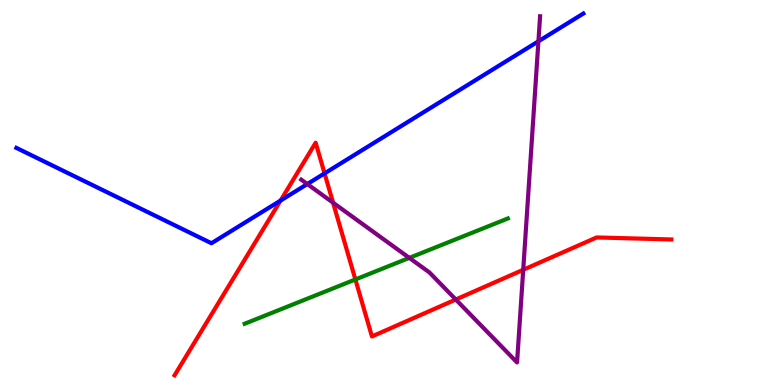[{'lines': ['blue', 'red'], 'intersections': [{'x': 3.62, 'y': 4.79}, {'x': 4.19, 'y': 5.5}]}, {'lines': ['green', 'red'], 'intersections': [{'x': 4.59, 'y': 2.74}]}, {'lines': ['purple', 'red'], 'intersections': [{'x': 4.3, 'y': 4.74}, {'x': 5.88, 'y': 2.22}, {'x': 6.75, 'y': 2.99}]}, {'lines': ['blue', 'green'], 'intersections': []}, {'lines': ['blue', 'purple'], 'intersections': [{'x': 3.97, 'y': 5.22}, {'x': 6.95, 'y': 8.93}]}, {'lines': ['green', 'purple'], 'intersections': [{'x': 5.28, 'y': 3.3}]}]